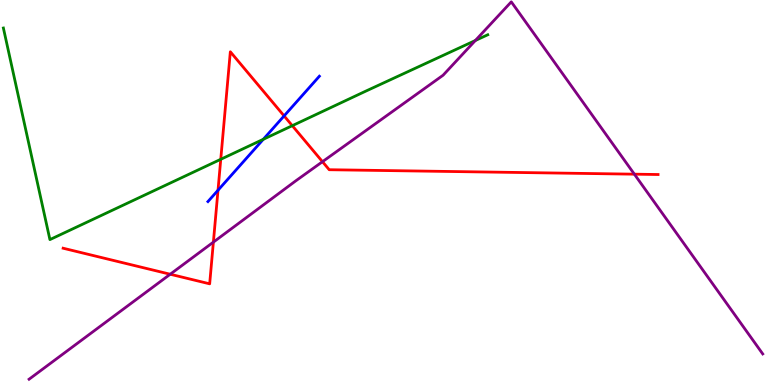[{'lines': ['blue', 'red'], 'intersections': [{'x': 2.81, 'y': 5.06}, {'x': 3.67, 'y': 6.99}]}, {'lines': ['green', 'red'], 'intersections': [{'x': 2.85, 'y': 5.86}, {'x': 3.77, 'y': 6.74}]}, {'lines': ['purple', 'red'], 'intersections': [{'x': 2.2, 'y': 2.88}, {'x': 2.75, 'y': 3.71}, {'x': 4.16, 'y': 5.8}, {'x': 8.19, 'y': 5.48}]}, {'lines': ['blue', 'green'], 'intersections': [{'x': 3.4, 'y': 6.38}]}, {'lines': ['blue', 'purple'], 'intersections': []}, {'lines': ['green', 'purple'], 'intersections': [{'x': 6.13, 'y': 8.95}]}]